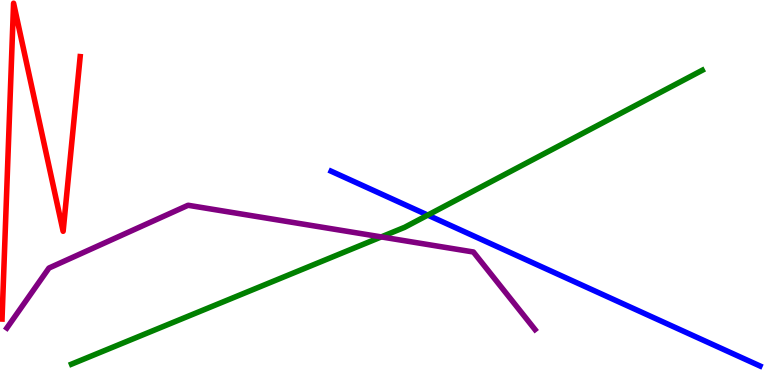[{'lines': ['blue', 'red'], 'intersections': []}, {'lines': ['green', 'red'], 'intersections': []}, {'lines': ['purple', 'red'], 'intersections': []}, {'lines': ['blue', 'green'], 'intersections': [{'x': 5.52, 'y': 4.41}]}, {'lines': ['blue', 'purple'], 'intersections': []}, {'lines': ['green', 'purple'], 'intersections': [{'x': 4.92, 'y': 3.85}]}]